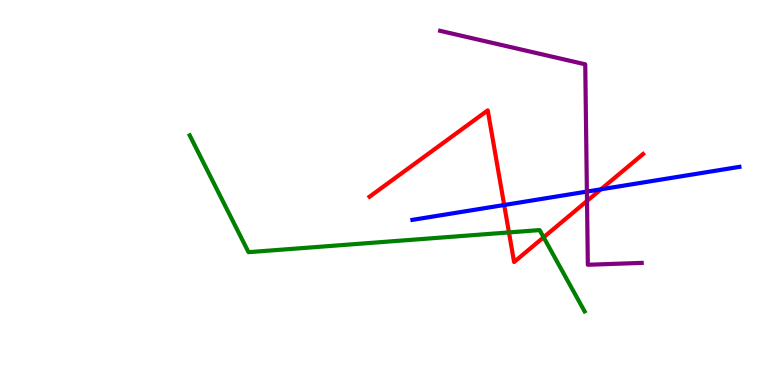[{'lines': ['blue', 'red'], 'intersections': [{'x': 6.51, 'y': 4.68}, {'x': 7.75, 'y': 5.08}]}, {'lines': ['green', 'red'], 'intersections': [{'x': 6.57, 'y': 3.96}, {'x': 7.01, 'y': 3.84}]}, {'lines': ['purple', 'red'], 'intersections': [{'x': 7.57, 'y': 4.78}]}, {'lines': ['blue', 'green'], 'intersections': []}, {'lines': ['blue', 'purple'], 'intersections': [{'x': 7.57, 'y': 5.02}]}, {'lines': ['green', 'purple'], 'intersections': []}]